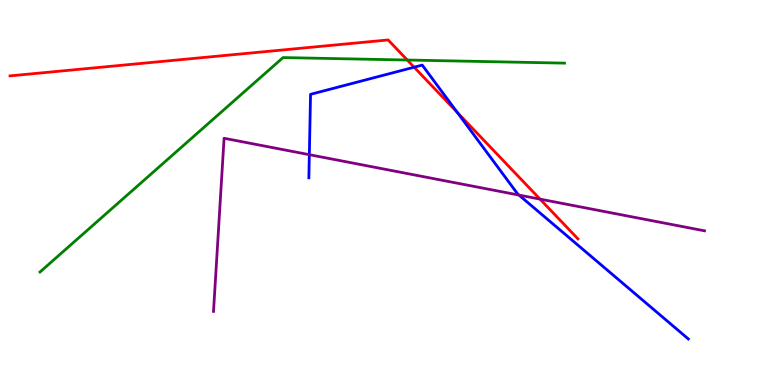[{'lines': ['blue', 'red'], 'intersections': [{'x': 5.34, 'y': 8.25}, {'x': 5.9, 'y': 7.08}]}, {'lines': ['green', 'red'], 'intersections': [{'x': 5.26, 'y': 8.44}]}, {'lines': ['purple', 'red'], 'intersections': [{'x': 6.97, 'y': 4.83}]}, {'lines': ['blue', 'green'], 'intersections': []}, {'lines': ['blue', 'purple'], 'intersections': [{'x': 3.99, 'y': 5.98}, {'x': 6.7, 'y': 4.93}]}, {'lines': ['green', 'purple'], 'intersections': []}]